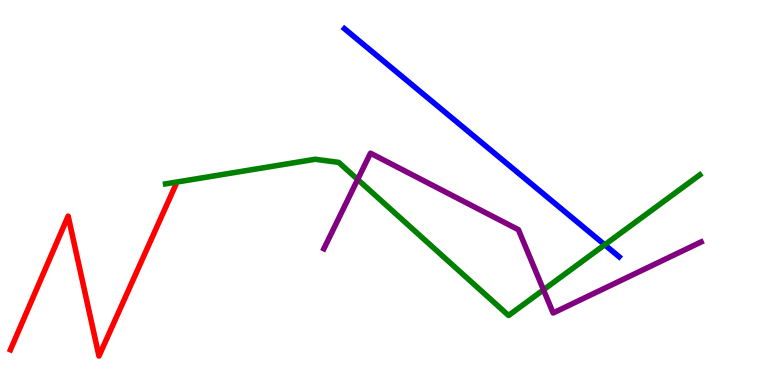[{'lines': ['blue', 'red'], 'intersections': []}, {'lines': ['green', 'red'], 'intersections': []}, {'lines': ['purple', 'red'], 'intersections': []}, {'lines': ['blue', 'green'], 'intersections': [{'x': 7.8, 'y': 3.64}]}, {'lines': ['blue', 'purple'], 'intersections': []}, {'lines': ['green', 'purple'], 'intersections': [{'x': 4.61, 'y': 5.34}, {'x': 7.01, 'y': 2.47}]}]